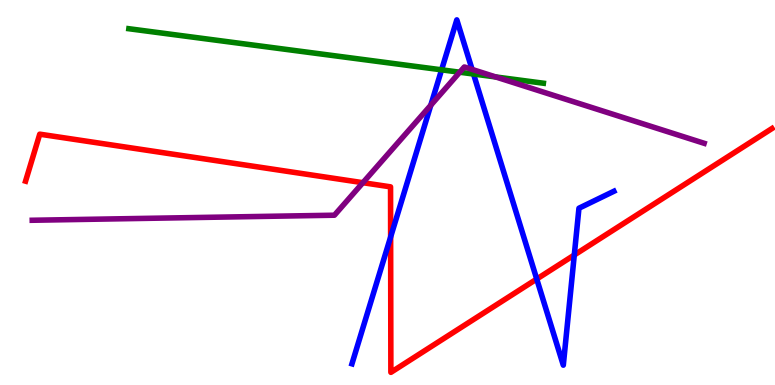[{'lines': ['blue', 'red'], 'intersections': [{'x': 5.04, 'y': 3.85}, {'x': 6.93, 'y': 2.75}, {'x': 7.41, 'y': 3.38}]}, {'lines': ['green', 'red'], 'intersections': []}, {'lines': ['purple', 'red'], 'intersections': [{'x': 4.68, 'y': 5.25}]}, {'lines': ['blue', 'green'], 'intersections': [{'x': 5.7, 'y': 8.19}, {'x': 6.11, 'y': 8.08}]}, {'lines': ['blue', 'purple'], 'intersections': [{'x': 5.56, 'y': 7.27}, {'x': 6.09, 'y': 8.2}]}, {'lines': ['green', 'purple'], 'intersections': [{'x': 5.93, 'y': 8.12}, {'x': 6.4, 'y': 8.0}]}]